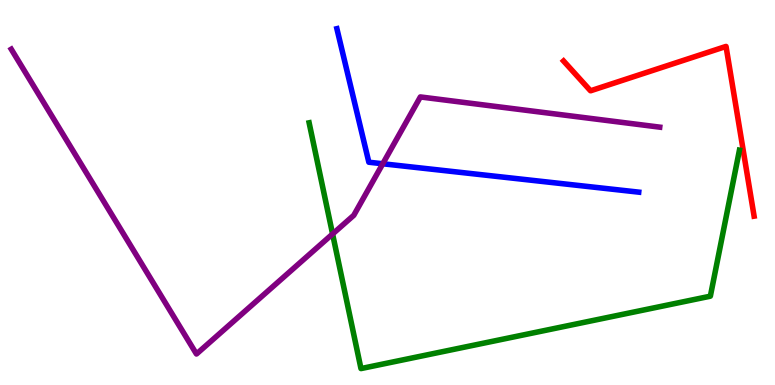[{'lines': ['blue', 'red'], 'intersections': []}, {'lines': ['green', 'red'], 'intersections': []}, {'lines': ['purple', 'red'], 'intersections': []}, {'lines': ['blue', 'green'], 'intersections': []}, {'lines': ['blue', 'purple'], 'intersections': [{'x': 4.94, 'y': 5.75}]}, {'lines': ['green', 'purple'], 'intersections': [{'x': 4.29, 'y': 3.92}]}]